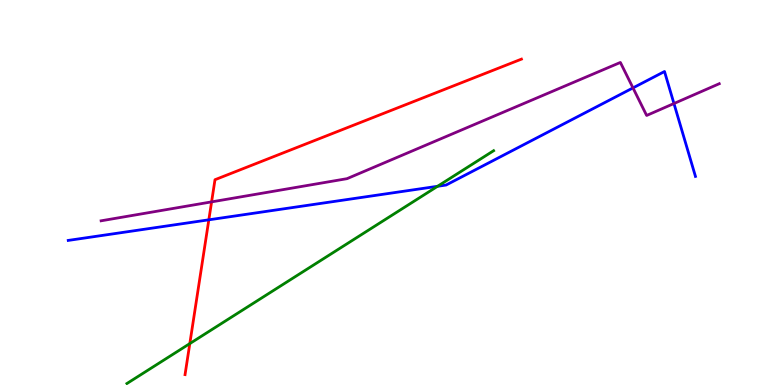[{'lines': ['blue', 'red'], 'intersections': [{'x': 2.69, 'y': 4.29}]}, {'lines': ['green', 'red'], 'intersections': [{'x': 2.45, 'y': 1.08}]}, {'lines': ['purple', 'red'], 'intersections': [{'x': 2.73, 'y': 4.76}]}, {'lines': ['blue', 'green'], 'intersections': [{'x': 5.65, 'y': 5.16}]}, {'lines': ['blue', 'purple'], 'intersections': [{'x': 8.17, 'y': 7.72}, {'x': 8.7, 'y': 7.31}]}, {'lines': ['green', 'purple'], 'intersections': []}]